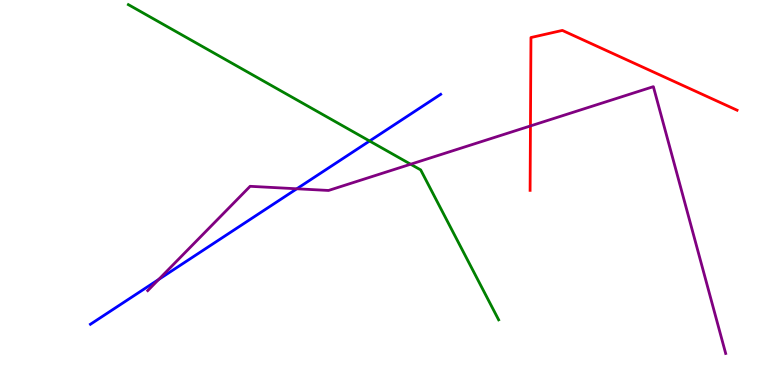[{'lines': ['blue', 'red'], 'intersections': []}, {'lines': ['green', 'red'], 'intersections': []}, {'lines': ['purple', 'red'], 'intersections': [{'x': 6.84, 'y': 6.73}]}, {'lines': ['blue', 'green'], 'intersections': [{'x': 4.77, 'y': 6.34}]}, {'lines': ['blue', 'purple'], 'intersections': [{'x': 2.05, 'y': 2.74}, {'x': 3.83, 'y': 5.1}]}, {'lines': ['green', 'purple'], 'intersections': [{'x': 5.3, 'y': 5.73}]}]